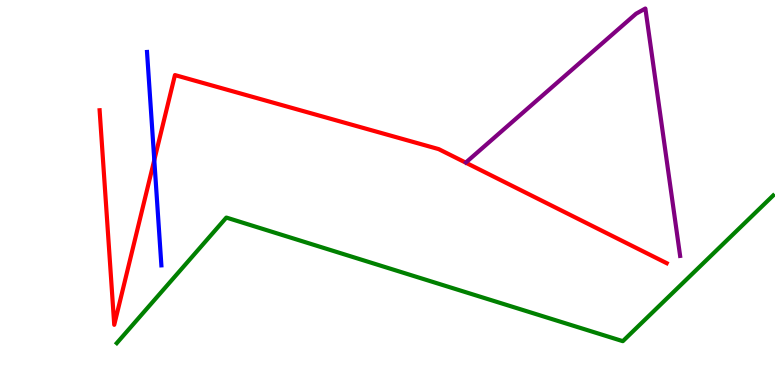[{'lines': ['blue', 'red'], 'intersections': [{'x': 1.99, 'y': 5.84}]}, {'lines': ['green', 'red'], 'intersections': []}, {'lines': ['purple', 'red'], 'intersections': []}, {'lines': ['blue', 'green'], 'intersections': []}, {'lines': ['blue', 'purple'], 'intersections': []}, {'lines': ['green', 'purple'], 'intersections': []}]